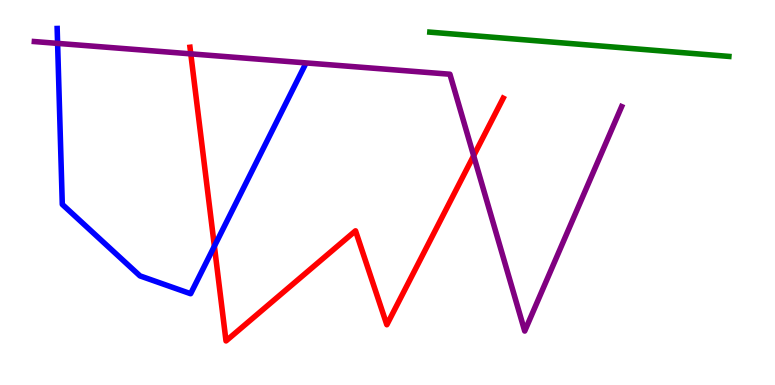[{'lines': ['blue', 'red'], 'intersections': [{'x': 2.77, 'y': 3.6}]}, {'lines': ['green', 'red'], 'intersections': []}, {'lines': ['purple', 'red'], 'intersections': [{'x': 2.46, 'y': 8.6}, {'x': 6.11, 'y': 5.96}]}, {'lines': ['blue', 'green'], 'intersections': []}, {'lines': ['blue', 'purple'], 'intersections': [{'x': 0.743, 'y': 8.87}]}, {'lines': ['green', 'purple'], 'intersections': []}]